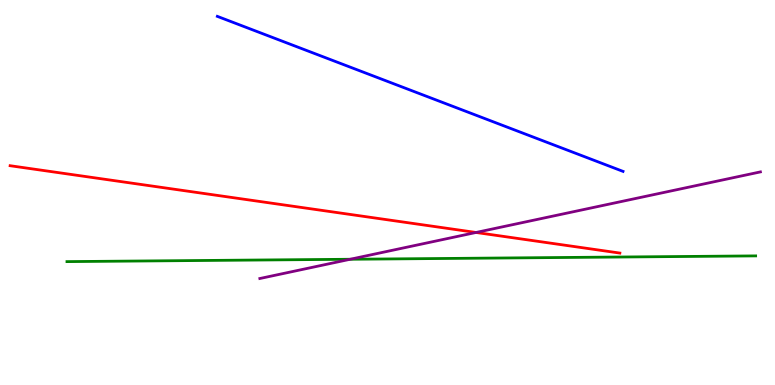[{'lines': ['blue', 'red'], 'intersections': []}, {'lines': ['green', 'red'], 'intersections': []}, {'lines': ['purple', 'red'], 'intersections': [{'x': 6.14, 'y': 3.96}]}, {'lines': ['blue', 'green'], 'intersections': []}, {'lines': ['blue', 'purple'], 'intersections': []}, {'lines': ['green', 'purple'], 'intersections': [{'x': 4.52, 'y': 3.27}]}]